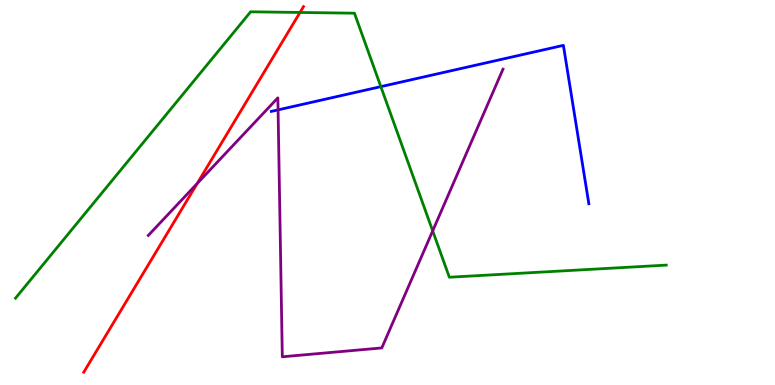[{'lines': ['blue', 'red'], 'intersections': []}, {'lines': ['green', 'red'], 'intersections': [{'x': 3.87, 'y': 9.68}]}, {'lines': ['purple', 'red'], 'intersections': [{'x': 2.54, 'y': 5.23}]}, {'lines': ['blue', 'green'], 'intersections': [{'x': 4.91, 'y': 7.75}]}, {'lines': ['blue', 'purple'], 'intersections': [{'x': 3.59, 'y': 7.15}]}, {'lines': ['green', 'purple'], 'intersections': [{'x': 5.58, 'y': 4.0}]}]